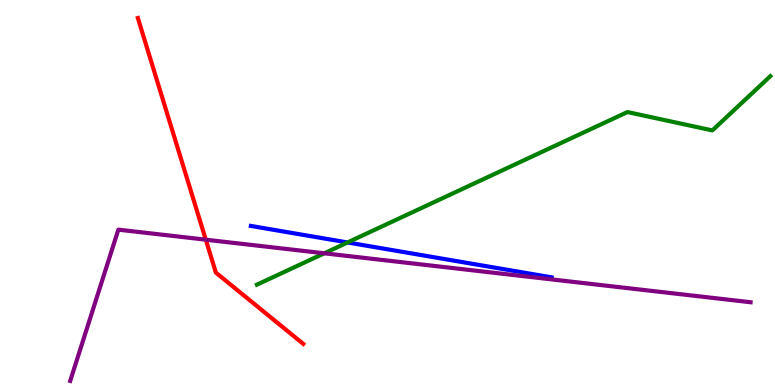[{'lines': ['blue', 'red'], 'intersections': []}, {'lines': ['green', 'red'], 'intersections': []}, {'lines': ['purple', 'red'], 'intersections': [{'x': 2.66, 'y': 3.77}]}, {'lines': ['blue', 'green'], 'intersections': [{'x': 4.48, 'y': 3.7}]}, {'lines': ['blue', 'purple'], 'intersections': []}, {'lines': ['green', 'purple'], 'intersections': [{'x': 4.18, 'y': 3.42}]}]